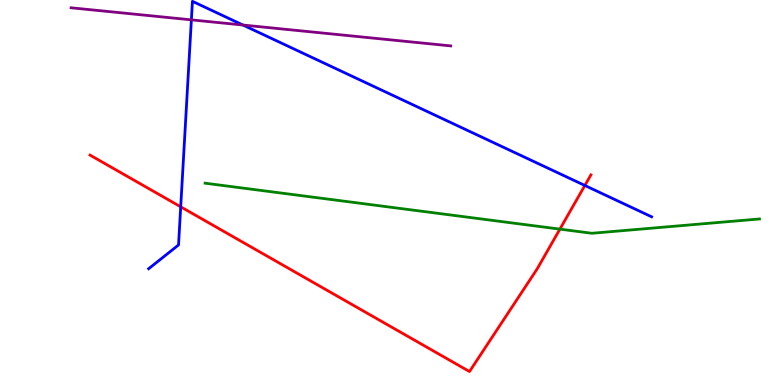[{'lines': ['blue', 'red'], 'intersections': [{'x': 2.33, 'y': 4.63}, {'x': 7.55, 'y': 5.18}]}, {'lines': ['green', 'red'], 'intersections': [{'x': 7.22, 'y': 4.05}]}, {'lines': ['purple', 'red'], 'intersections': []}, {'lines': ['blue', 'green'], 'intersections': []}, {'lines': ['blue', 'purple'], 'intersections': [{'x': 2.47, 'y': 9.48}, {'x': 3.13, 'y': 9.35}]}, {'lines': ['green', 'purple'], 'intersections': []}]